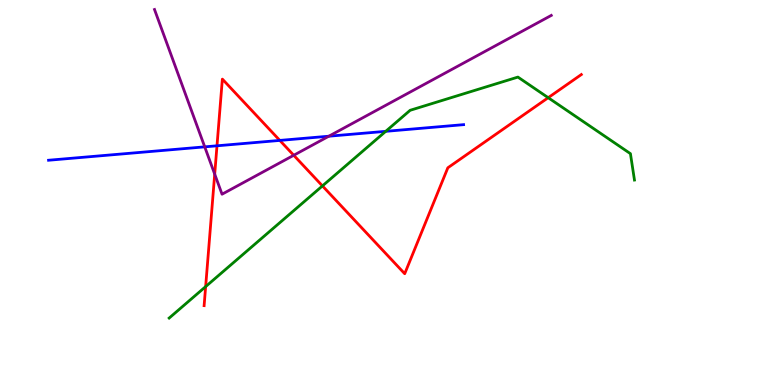[{'lines': ['blue', 'red'], 'intersections': [{'x': 2.8, 'y': 6.21}, {'x': 3.61, 'y': 6.35}]}, {'lines': ['green', 'red'], 'intersections': [{'x': 2.65, 'y': 2.56}, {'x': 4.16, 'y': 5.17}, {'x': 7.07, 'y': 7.46}]}, {'lines': ['purple', 'red'], 'intersections': [{'x': 2.77, 'y': 5.48}, {'x': 3.79, 'y': 5.97}]}, {'lines': ['blue', 'green'], 'intersections': [{'x': 4.98, 'y': 6.59}]}, {'lines': ['blue', 'purple'], 'intersections': [{'x': 2.64, 'y': 6.19}, {'x': 4.24, 'y': 6.46}]}, {'lines': ['green', 'purple'], 'intersections': []}]